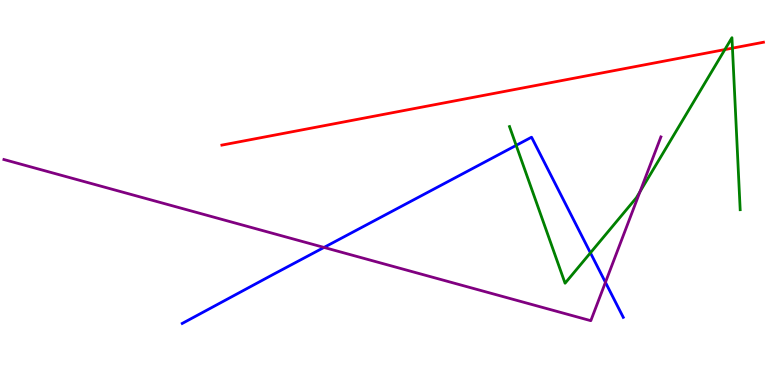[{'lines': ['blue', 'red'], 'intersections': []}, {'lines': ['green', 'red'], 'intersections': [{'x': 9.35, 'y': 8.71}, {'x': 9.45, 'y': 8.75}]}, {'lines': ['purple', 'red'], 'intersections': []}, {'lines': ['blue', 'green'], 'intersections': [{'x': 6.66, 'y': 6.22}, {'x': 7.62, 'y': 3.43}]}, {'lines': ['blue', 'purple'], 'intersections': [{'x': 4.18, 'y': 3.57}, {'x': 7.81, 'y': 2.67}]}, {'lines': ['green', 'purple'], 'intersections': [{'x': 8.26, 'y': 5.02}]}]